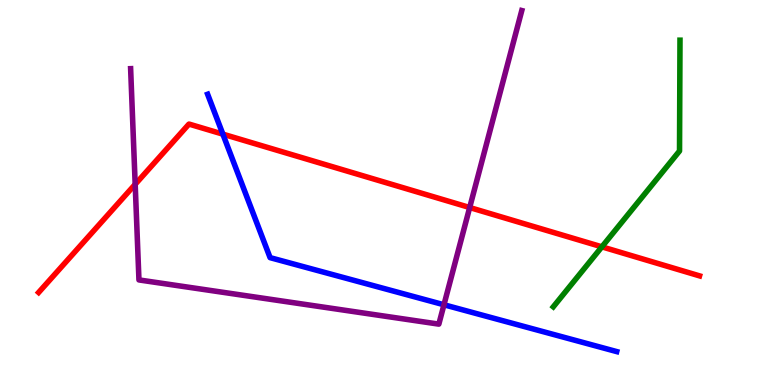[{'lines': ['blue', 'red'], 'intersections': [{'x': 2.88, 'y': 6.52}]}, {'lines': ['green', 'red'], 'intersections': [{'x': 7.77, 'y': 3.59}]}, {'lines': ['purple', 'red'], 'intersections': [{'x': 1.74, 'y': 5.21}, {'x': 6.06, 'y': 4.61}]}, {'lines': ['blue', 'green'], 'intersections': []}, {'lines': ['blue', 'purple'], 'intersections': [{'x': 5.73, 'y': 2.08}]}, {'lines': ['green', 'purple'], 'intersections': []}]